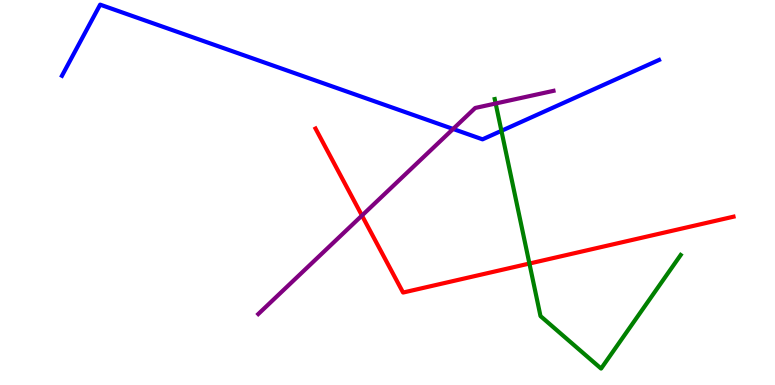[{'lines': ['blue', 'red'], 'intersections': []}, {'lines': ['green', 'red'], 'intersections': [{'x': 6.83, 'y': 3.15}]}, {'lines': ['purple', 'red'], 'intersections': [{'x': 4.67, 'y': 4.4}]}, {'lines': ['blue', 'green'], 'intersections': [{'x': 6.47, 'y': 6.6}]}, {'lines': ['blue', 'purple'], 'intersections': [{'x': 5.85, 'y': 6.65}]}, {'lines': ['green', 'purple'], 'intersections': [{'x': 6.4, 'y': 7.31}]}]